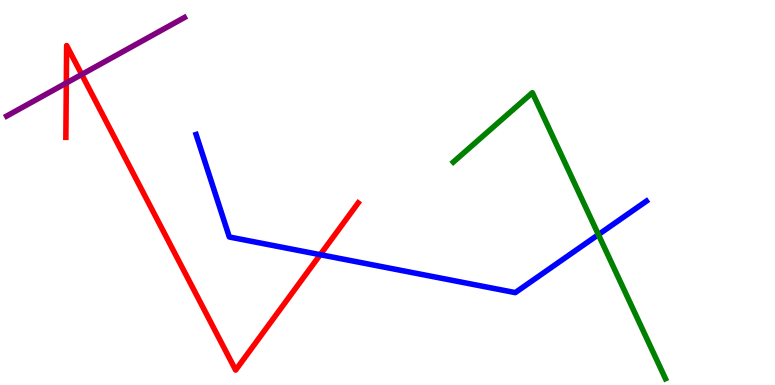[{'lines': ['blue', 'red'], 'intersections': [{'x': 4.13, 'y': 3.38}]}, {'lines': ['green', 'red'], 'intersections': []}, {'lines': ['purple', 'red'], 'intersections': [{'x': 0.856, 'y': 7.84}, {'x': 1.05, 'y': 8.07}]}, {'lines': ['blue', 'green'], 'intersections': [{'x': 7.72, 'y': 3.91}]}, {'lines': ['blue', 'purple'], 'intersections': []}, {'lines': ['green', 'purple'], 'intersections': []}]